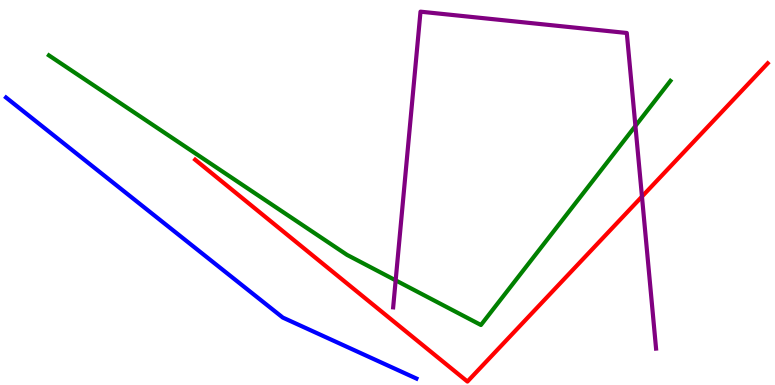[{'lines': ['blue', 'red'], 'intersections': []}, {'lines': ['green', 'red'], 'intersections': []}, {'lines': ['purple', 'red'], 'intersections': [{'x': 8.28, 'y': 4.89}]}, {'lines': ['blue', 'green'], 'intersections': []}, {'lines': ['blue', 'purple'], 'intersections': []}, {'lines': ['green', 'purple'], 'intersections': [{'x': 5.11, 'y': 2.72}, {'x': 8.2, 'y': 6.73}]}]